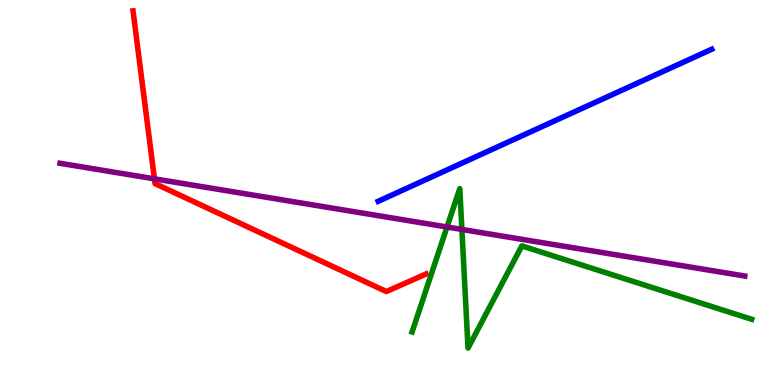[{'lines': ['blue', 'red'], 'intersections': []}, {'lines': ['green', 'red'], 'intersections': []}, {'lines': ['purple', 'red'], 'intersections': [{'x': 1.99, 'y': 5.36}]}, {'lines': ['blue', 'green'], 'intersections': []}, {'lines': ['blue', 'purple'], 'intersections': []}, {'lines': ['green', 'purple'], 'intersections': [{'x': 5.77, 'y': 4.1}, {'x': 5.96, 'y': 4.04}]}]